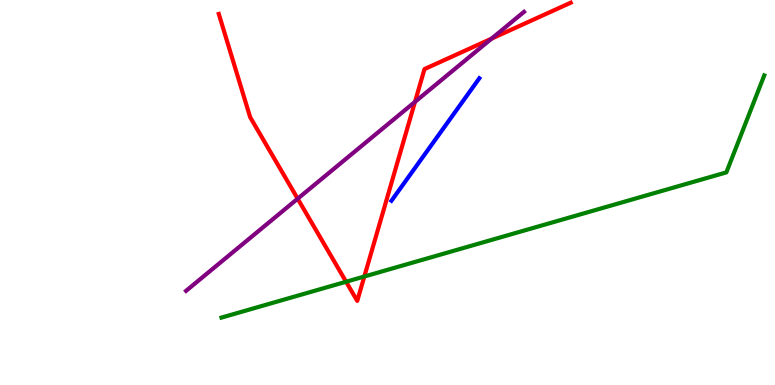[{'lines': ['blue', 'red'], 'intersections': []}, {'lines': ['green', 'red'], 'intersections': [{'x': 4.47, 'y': 2.68}, {'x': 4.7, 'y': 2.82}]}, {'lines': ['purple', 'red'], 'intersections': [{'x': 3.84, 'y': 4.84}, {'x': 5.35, 'y': 7.35}, {'x': 6.34, 'y': 9.0}]}, {'lines': ['blue', 'green'], 'intersections': []}, {'lines': ['blue', 'purple'], 'intersections': []}, {'lines': ['green', 'purple'], 'intersections': []}]